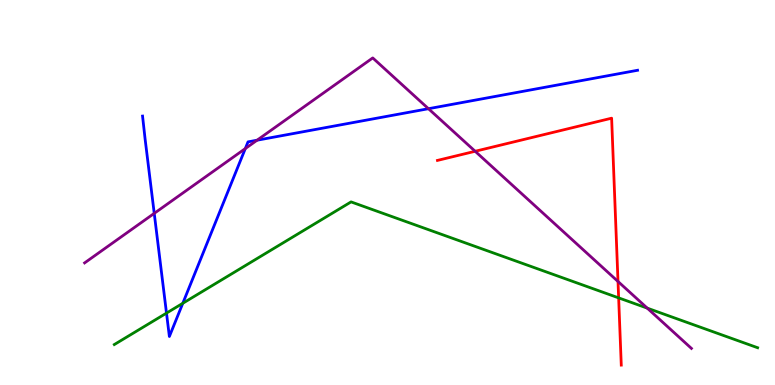[{'lines': ['blue', 'red'], 'intersections': []}, {'lines': ['green', 'red'], 'intersections': [{'x': 7.98, 'y': 2.26}]}, {'lines': ['purple', 'red'], 'intersections': [{'x': 6.13, 'y': 6.07}, {'x': 7.97, 'y': 2.69}]}, {'lines': ['blue', 'green'], 'intersections': [{'x': 2.15, 'y': 1.87}, {'x': 2.36, 'y': 2.12}]}, {'lines': ['blue', 'purple'], 'intersections': [{'x': 1.99, 'y': 4.46}, {'x': 3.17, 'y': 6.14}, {'x': 3.32, 'y': 6.36}, {'x': 5.53, 'y': 7.18}]}, {'lines': ['green', 'purple'], 'intersections': [{'x': 8.35, 'y': 2.0}]}]